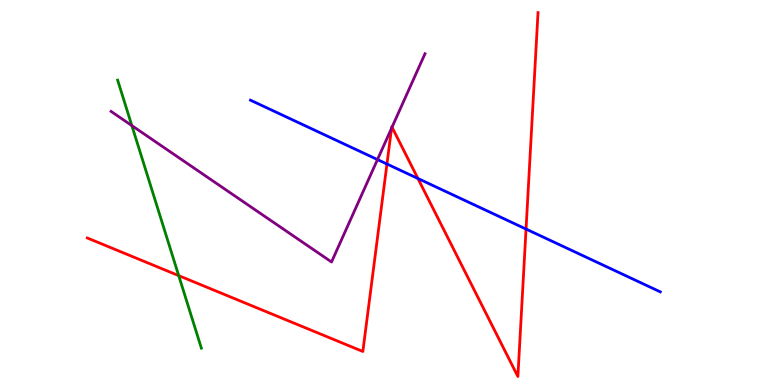[{'lines': ['blue', 'red'], 'intersections': [{'x': 4.99, 'y': 5.74}, {'x': 5.39, 'y': 5.36}, {'x': 6.79, 'y': 4.05}]}, {'lines': ['green', 'red'], 'intersections': [{'x': 2.31, 'y': 2.84}]}, {'lines': ['purple', 'red'], 'intersections': [{'x': 5.05, 'y': 6.67}, {'x': 5.06, 'y': 6.7}]}, {'lines': ['blue', 'green'], 'intersections': []}, {'lines': ['blue', 'purple'], 'intersections': [{'x': 4.87, 'y': 5.86}]}, {'lines': ['green', 'purple'], 'intersections': [{'x': 1.7, 'y': 6.74}]}]